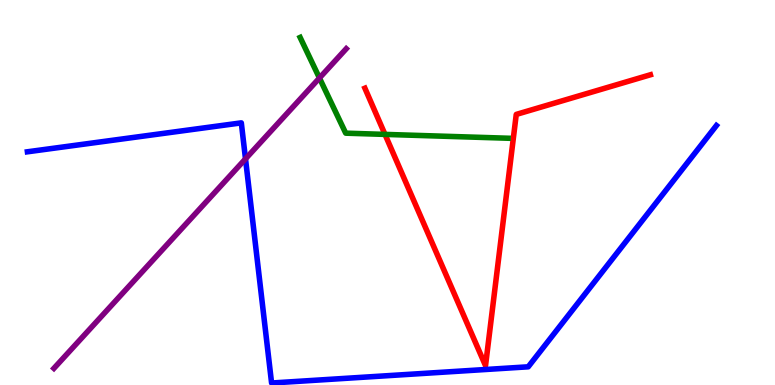[{'lines': ['blue', 'red'], 'intersections': []}, {'lines': ['green', 'red'], 'intersections': [{'x': 4.97, 'y': 6.51}]}, {'lines': ['purple', 'red'], 'intersections': []}, {'lines': ['blue', 'green'], 'intersections': []}, {'lines': ['blue', 'purple'], 'intersections': [{'x': 3.17, 'y': 5.87}]}, {'lines': ['green', 'purple'], 'intersections': [{'x': 4.12, 'y': 7.97}]}]